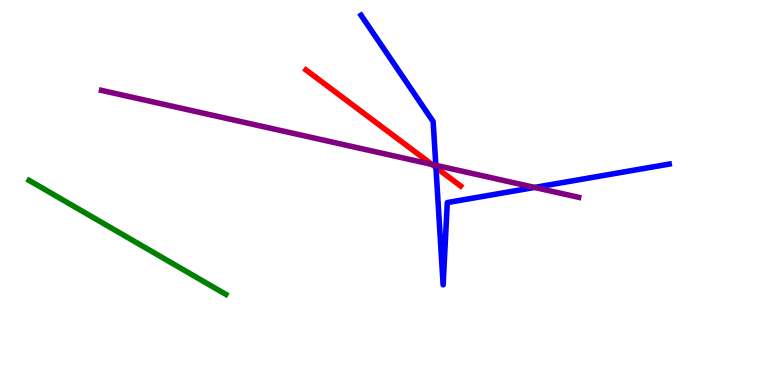[{'lines': ['blue', 'red'], 'intersections': [{'x': 5.63, 'y': 5.65}]}, {'lines': ['green', 'red'], 'intersections': []}, {'lines': ['purple', 'red'], 'intersections': [{'x': 5.57, 'y': 5.73}]}, {'lines': ['blue', 'green'], 'intersections': []}, {'lines': ['blue', 'purple'], 'intersections': [{'x': 5.62, 'y': 5.71}, {'x': 6.9, 'y': 5.13}]}, {'lines': ['green', 'purple'], 'intersections': []}]